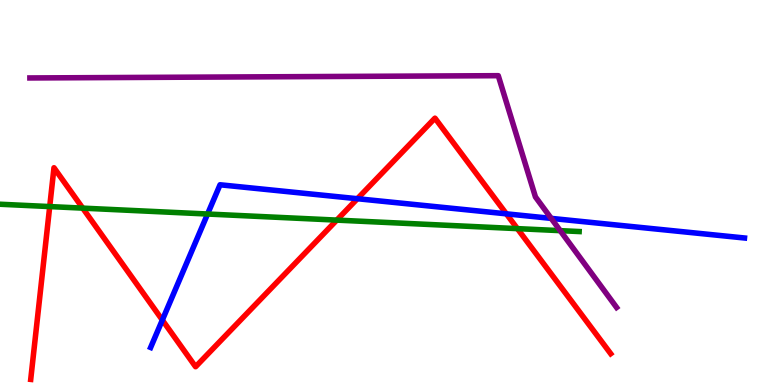[{'lines': ['blue', 'red'], 'intersections': [{'x': 2.09, 'y': 1.69}, {'x': 4.61, 'y': 4.84}, {'x': 6.53, 'y': 4.45}]}, {'lines': ['green', 'red'], 'intersections': [{'x': 0.641, 'y': 4.63}, {'x': 1.07, 'y': 4.59}, {'x': 4.35, 'y': 4.28}, {'x': 6.68, 'y': 4.06}]}, {'lines': ['purple', 'red'], 'intersections': []}, {'lines': ['blue', 'green'], 'intersections': [{'x': 2.68, 'y': 4.44}]}, {'lines': ['blue', 'purple'], 'intersections': [{'x': 7.11, 'y': 4.33}]}, {'lines': ['green', 'purple'], 'intersections': [{'x': 7.23, 'y': 4.01}]}]